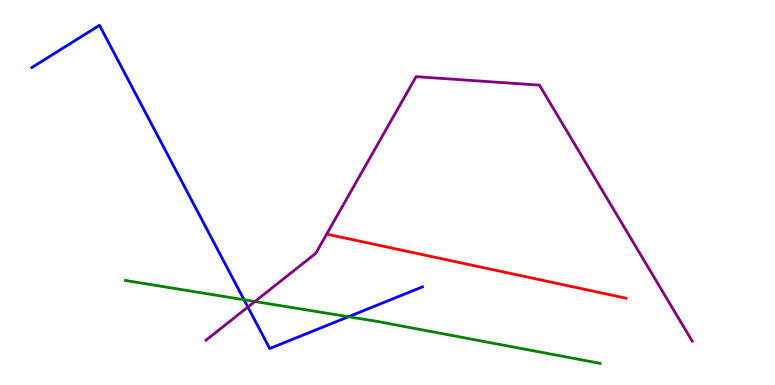[{'lines': ['blue', 'red'], 'intersections': []}, {'lines': ['green', 'red'], 'intersections': []}, {'lines': ['purple', 'red'], 'intersections': []}, {'lines': ['blue', 'green'], 'intersections': [{'x': 3.15, 'y': 2.21}, {'x': 4.5, 'y': 1.77}]}, {'lines': ['blue', 'purple'], 'intersections': [{'x': 3.2, 'y': 2.02}]}, {'lines': ['green', 'purple'], 'intersections': [{'x': 3.29, 'y': 2.17}]}]